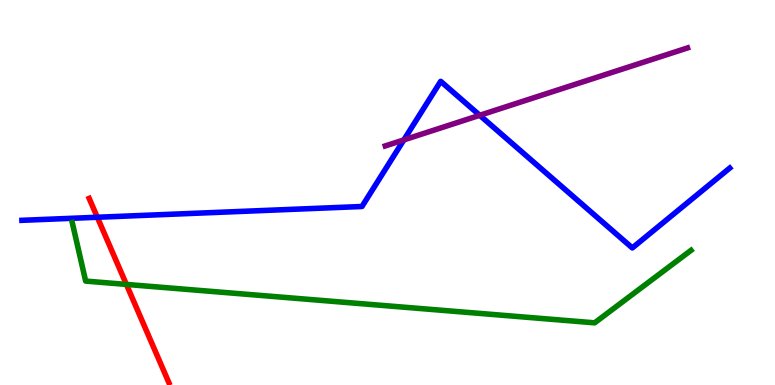[{'lines': ['blue', 'red'], 'intersections': [{'x': 1.26, 'y': 4.36}]}, {'lines': ['green', 'red'], 'intersections': [{'x': 1.63, 'y': 2.61}]}, {'lines': ['purple', 'red'], 'intersections': []}, {'lines': ['blue', 'green'], 'intersections': []}, {'lines': ['blue', 'purple'], 'intersections': [{'x': 5.21, 'y': 6.37}, {'x': 6.19, 'y': 7.01}]}, {'lines': ['green', 'purple'], 'intersections': []}]